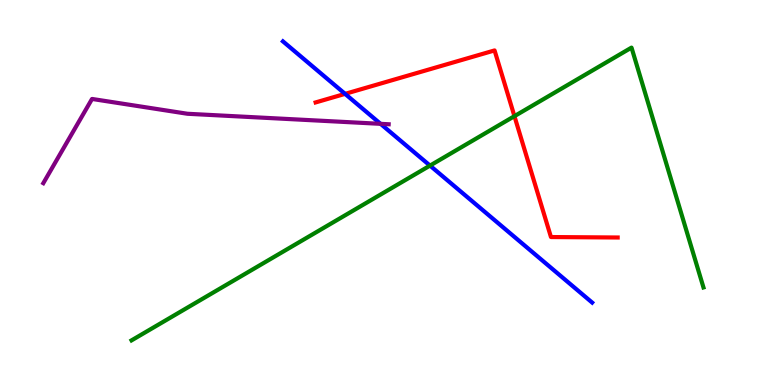[{'lines': ['blue', 'red'], 'intersections': [{'x': 4.45, 'y': 7.56}]}, {'lines': ['green', 'red'], 'intersections': [{'x': 6.64, 'y': 6.98}]}, {'lines': ['purple', 'red'], 'intersections': []}, {'lines': ['blue', 'green'], 'intersections': [{'x': 5.55, 'y': 5.7}]}, {'lines': ['blue', 'purple'], 'intersections': [{'x': 4.91, 'y': 6.78}]}, {'lines': ['green', 'purple'], 'intersections': []}]